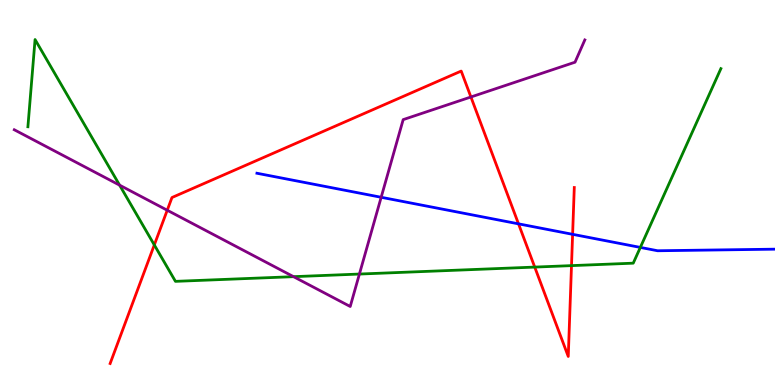[{'lines': ['blue', 'red'], 'intersections': [{'x': 6.69, 'y': 4.19}, {'x': 7.39, 'y': 3.91}]}, {'lines': ['green', 'red'], 'intersections': [{'x': 1.99, 'y': 3.64}, {'x': 6.9, 'y': 3.06}, {'x': 7.37, 'y': 3.1}]}, {'lines': ['purple', 'red'], 'intersections': [{'x': 2.16, 'y': 4.54}, {'x': 6.08, 'y': 7.48}]}, {'lines': ['blue', 'green'], 'intersections': [{'x': 8.26, 'y': 3.57}]}, {'lines': ['blue', 'purple'], 'intersections': [{'x': 4.92, 'y': 4.88}]}, {'lines': ['green', 'purple'], 'intersections': [{'x': 1.54, 'y': 5.19}, {'x': 3.79, 'y': 2.81}, {'x': 4.64, 'y': 2.88}]}]